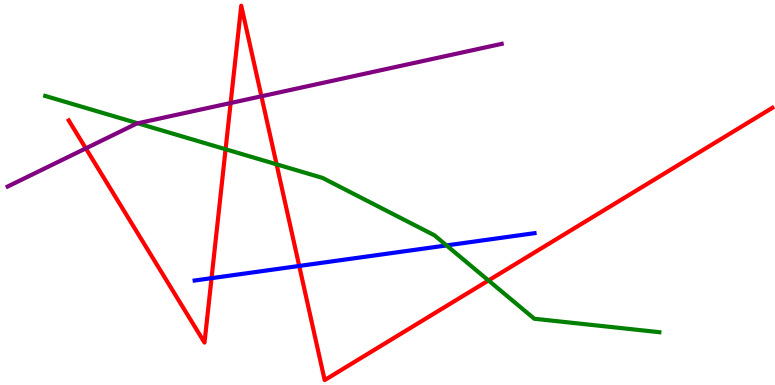[{'lines': ['blue', 'red'], 'intersections': [{'x': 2.73, 'y': 2.77}, {'x': 3.86, 'y': 3.09}]}, {'lines': ['green', 'red'], 'intersections': [{'x': 2.91, 'y': 6.12}, {'x': 3.57, 'y': 5.73}, {'x': 6.3, 'y': 2.72}]}, {'lines': ['purple', 'red'], 'intersections': [{'x': 1.11, 'y': 6.15}, {'x': 2.98, 'y': 7.32}, {'x': 3.37, 'y': 7.5}]}, {'lines': ['blue', 'green'], 'intersections': [{'x': 5.76, 'y': 3.63}]}, {'lines': ['blue', 'purple'], 'intersections': []}, {'lines': ['green', 'purple'], 'intersections': [{'x': 1.78, 'y': 6.8}]}]